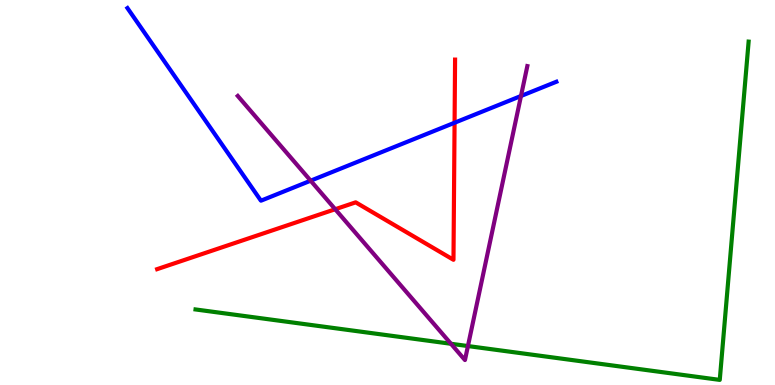[{'lines': ['blue', 'red'], 'intersections': [{'x': 5.87, 'y': 6.81}]}, {'lines': ['green', 'red'], 'intersections': []}, {'lines': ['purple', 'red'], 'intersections': [{'x': 4.33, 'y': 4.57}]}, {'lines': ['blue', 'green'], 'intersections': []}, {'lines': ['blue', 'purple'], 'intersections': [{'x': 4.01, 'y': 5.31}, {'x': 6.72, 'y': 7.51}]}, {'lines': ['green', 'purple'], 'intersections': [{'x': 5.82, 'y': 1.07}, {'x': 6.04, 'y': 1.01}]}]